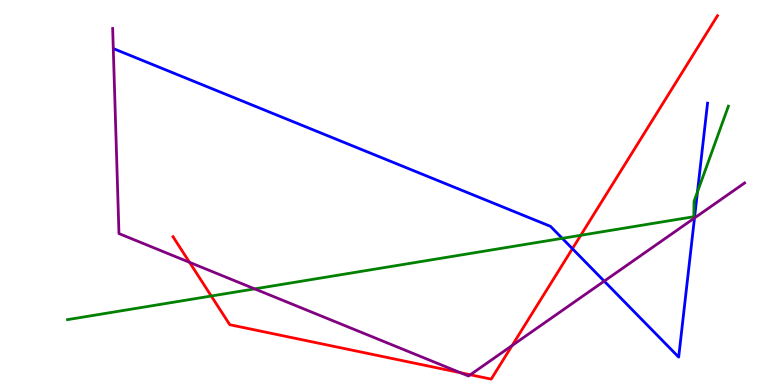[{'lines': ['blue', 'red'], 'intersections': [{'x': 7.39, 'y': 3.54}]}, {'lines': ['green', 'red'], 'intersections': [{'x': 2.73, 'y': 2.31}, {'x': 7.49, 'y': 3.89}]}, {'lines': ['purple', 'red'], 'intersections': [{'x': 2.45, 'y': 3.19}, {'x': 5.94, 'y': 0.319}, {'x': 6.07, 'y': 0.266}, {'x': 6.61, 'y': 1.03}]}, {'lines': ['blue', 'green'], 'intersections': [{'x': 7.25, 'y': 3.81}, {'x': 9.0, 'y': 5.02}]}, {'lines': ['blue', 'purple'], 'intersections': [{'x': 7.8, 'y': 2.7}, {'x': 8.96, 'y': 4.34}]}, {'lines': ['green', 'purple'], 'intersections': [{'x': 3.29, 'y': 2.5}]}]